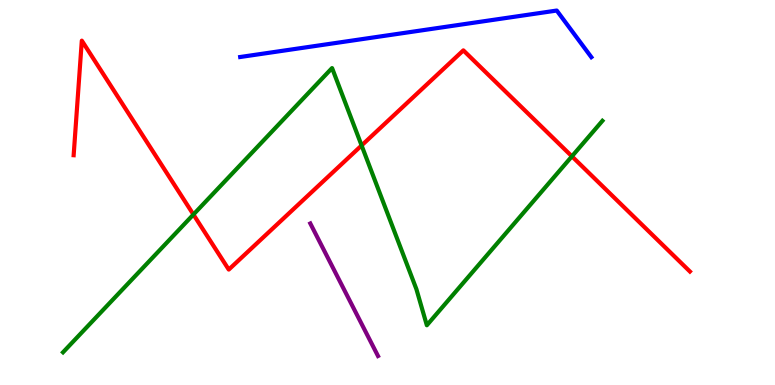[{'lines': ['blue', 'red'], 'intersections': []}, {'lines': ['green', 'red'], 'intersections': [{'x': 2.5, 'y': 4.43}, {'x': 4.67, 'y': 6.22}, {'x': 7.38, 'y': 5.94}]}, {'lines': ['purple', 'red'], 'intersections': []}, {'lines': ['blue', 'green'], 'intersections': []}, {'lines': ['blue', 'purple'], 'intersections': []}, {'lines': ['green', 'purple'], 'intersections': []}]